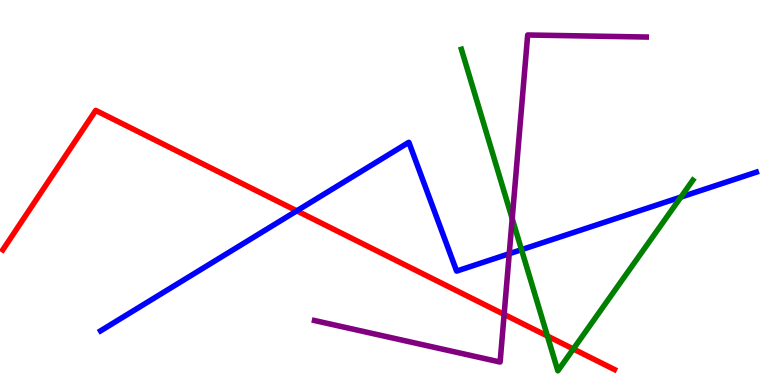[{'lines': ['blue', 'red'], 'intersections': [{'x': 3.83, 'y': 4.52}]}, {'lines': ['green', 'red'], 'intersections': [{'x': 7.06, 'y': 1.27}, {'x': 7.4, 'y': 0.936}]}, {'lines': ['purple', 'red'], 'intersections': [{'x': 6.5, 'y': 1.83}]}, {'lines': ['blue', 'green'], 'intersections': [{'x': 6.73, 'y': 3.51}, {'x': 8.79, 'y': 4.88}]}, {'lines': ['blue', 'purple'], 'intersections': [{'x': 6.57, 'y': 3.41}]}, {'lines': ['green', 'purple'], 'intersections': [{'x': 6.61, 'y': 4.32}]}]